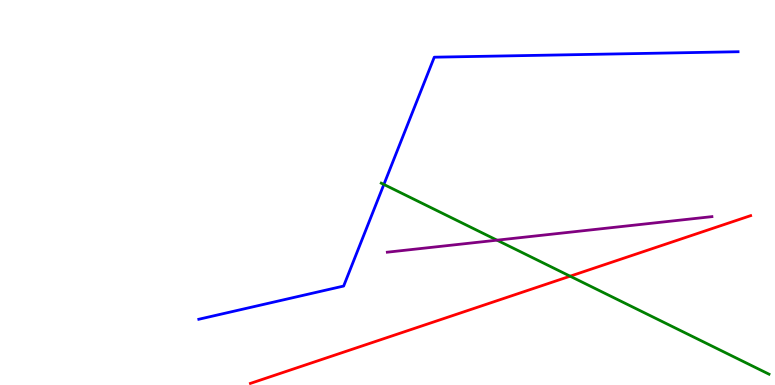[{'lines': ['blue', 'red'], 'intersections': []}, {'lines': ['green', 'red'], 'intersections': [{'x': 7.36, 'y': 2.83}]}, {'lines': ['purple', 'red'], 'intersections': []}, {'lines': ['blue', 'green'], 'intersections': [{'x': 4.95, 'y': 5.21}]}, {'lines': ['blue', 'purple'], 'intersections': []}, {'lines': ['green', 'purple'], 'intersections': [{'x': 6.41, 'y': 3.76}]}]